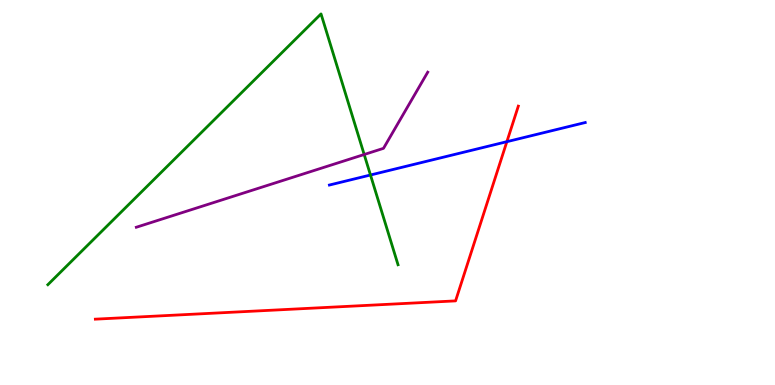[{'lines': ['blue', 'red'], 'intersections': [{'x': 6.54, 'y': 6.32}]}, {'lines': ['green', 'red'], 'intersections': []}, {'lines': ['purple', 'red'], 'intersections': []}, {'lines': ['blue', 'green'], 'intersections': [{'x': 4.78, 'y': 5.45}]}, {'lines': ['blue', 'purple'], 'intersections': []}, {'lines': ['green', 'purple'], 'intersections': [{'x': 4.7, 'y': 5.99}]}]